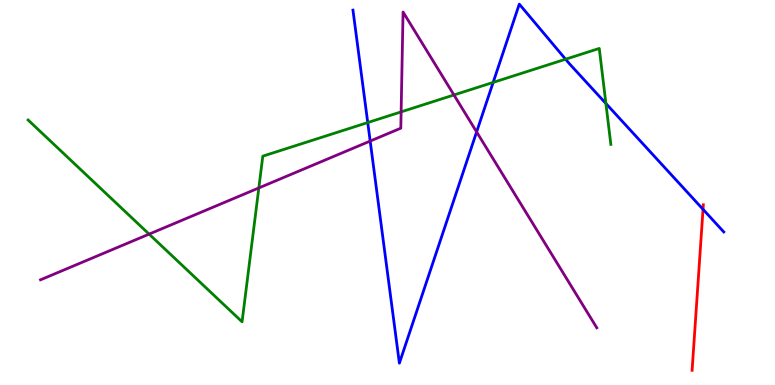[{'lines': ['blue', 'red'], 'intersections': [{'x': 9.07, 'y': 4.56}]}, {'lines': ['green', 'red'], 'intersections': []}, {'lines': ['purple', 'red'], 'intersections': []}, {'lines': ['blue', 'green'], 'intersections': [{'x': 4.75, 'y': 6.82}, {'x': 6.36, 'y': 7.86}, {'x': 7.3, 'y': 8.46}, {'x': 7.82, 'y': 7.31}]}, {'lines': ['blue', 'purple'], 'intersections': [{'x': 4.78, 'y': 6.34}, {'x': 6.15, 'y': 6.57}]}, {'lines': ['green', 'purple'], 'intersections': [{'x': 1.92, 'y': 3.92}, {'x': 3.34, 'y': 5.12}, {'x': 5.18, 'y': 7.09}, {'x': 5.86, 'y': 7.53}]}]